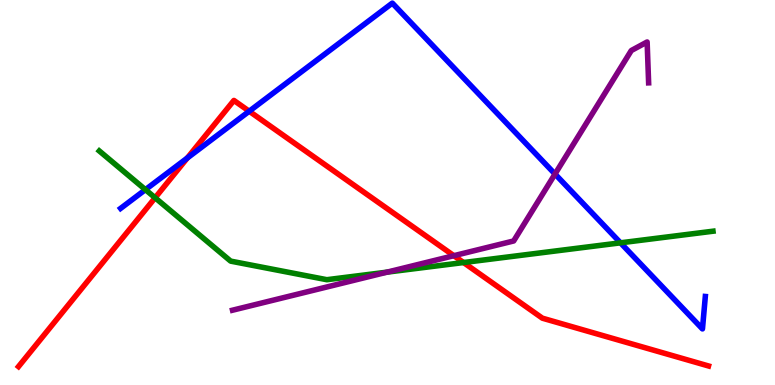[{'lines': ['blue', 'red'], 'intersections': [{'x': 2.42, 'y': 5.9}, {'x': 3.22, 'y': 7.11}]}, {'lines': ['green', 'red'], 'intersections': [{'x': 2.0, 'y': 4.86}, {'x': 5.98, 'y': 3.18}]}, {'lines': ['purple', 'red'], 'intersections': [{'x': 5.86, 'y': 3.36}]}, {'lines': ['blue', 'green'], 'intersections': [{'x': 1.88, 'y': 5.07}, {'x': 8.01, 'y': 3.69}]}, {'lines': ['blue', 'purple'], 'intersections': [{'x': 7.16, 'y': 5.48}]}, {'lines': ['green', 'purple'], 'intersections': [{'x': 4.99, 'y': 2.93}]}]